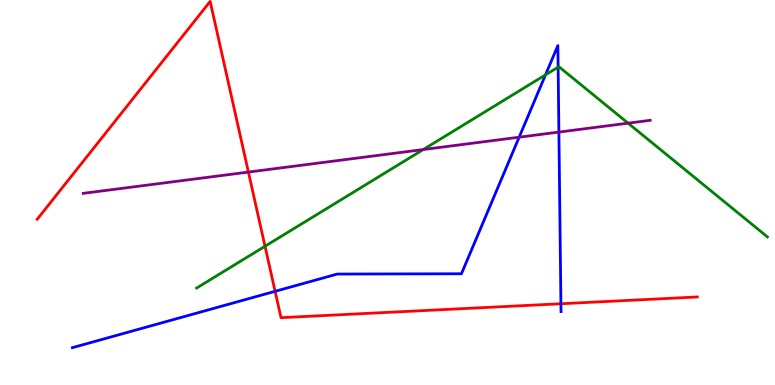[{'lines': ['blue', 'red'], 'intersections': [{'x': 3.55, 'y': 2.43}, {'x': 7.24, 'y': 2.11}]}, {'lines': ['green', 'red'], 'intersections': [{'x': 3.42, 'y': 3.6}]}, {'lines': ['purple', 'red'], 'intersections': [{'x': 3.21, 'y': 5.53}]}, {'lines': ['blue', 'green'], 'intersections': [{'x': 7.04, 'y': 8.06}, {'x': 7.2, 'y': 8.26}]}, {'lines': ['blue', 'purple'], 'intersections': [{'x': 6.7, 'y': 6.44}, {'x': 7.21, 'y': 6.57}]}, {'lines': ['green', 'purple'], 'intersections': [{'x': 5.46, 'y': 6.12}, {'x': 8.1, 'y': 6.8}]}]